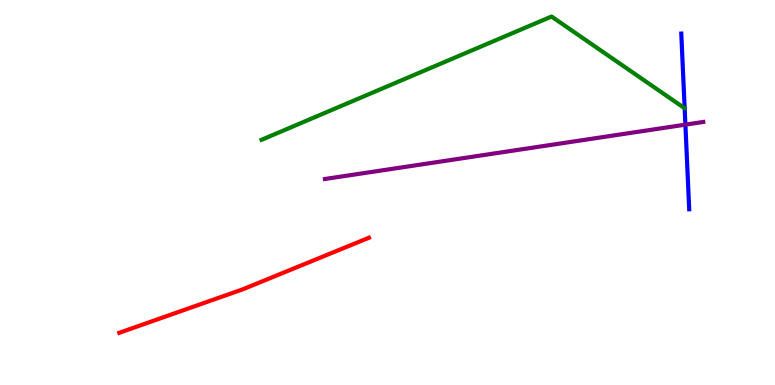[{'lines': ['blue', 'red'], 'intersections': []}, {'lines': ['green', 'red'], 'intersections': []}, {'lines': ['purple', 'red'], 'intersections': []}, {'lines': ['blue', 'green'], 'intersections': []}, {'lines': ['blue', 'purple'], 'intersections': [{'x': 8.84, 'y': 6.76}]}, {'lines': ['green', 'purple'], 'intersections': []}]